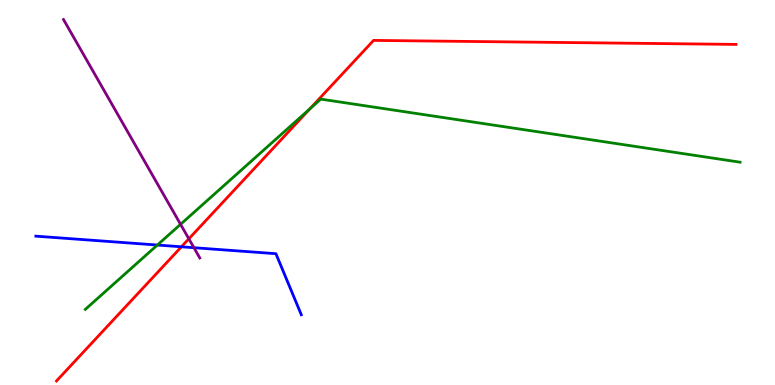[{'lines': ['blue', 'red'], 'intersections': [{'x': 2.34, 'y': 3.59}]}, {'lines': ['green', 'red'], 'intersections': [{'x': 4.0, 'y': 7.17}]}, {'lines': ['purple', 'red'], 'intersections': [{'x': 2.44, 'y': 3.8}]}, {'lines': ['blue', 'green'], 'intersections': [{'x': 2.03, 'y': 3.64}]}, {'lines': ['blue', 'purple'], 'intersections': [{'x': 2.5, 'y': 3.57}]}, {'lines': ['green', 'purple'], 'intersections': [{'x': 2.33, 'y': 4.17}]}]